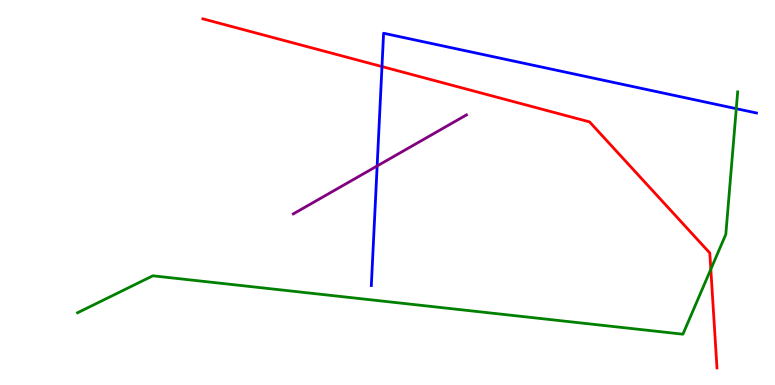[{'lines': ['blue', 'red'], 'intersections': [{'x': 4.93, 'y': 8.27}]}, {'lines': ['green', 'red'], 'intersections': [{'x': 9.17, 'y': 3.01}]}, {'lines': ['purple', 'red'], 'intersections': []}, {'lines': ['blue', 'green'], 'intersections': [{'x': 9.5, 'y': 7.18}]}, {'lines': ['blue', 'purple'], 'intersections': [{'x': 4.87, 'y': 5.69}]}, {'lines': ['green', 'purple'], 'intersections': []}]